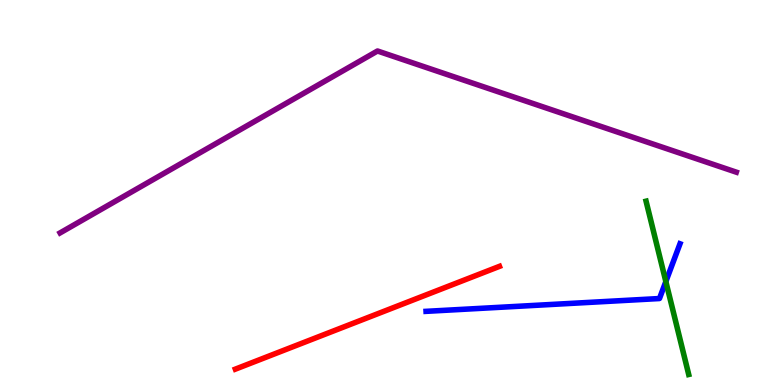[{'lines': ['blue', 'red'], 'intersections': []}, {'lines': ['green', 'red'], 'intersections': []}, {'lines': ['purple', 'red'], 'intersections': []}, {'lines': ['blue', 'green'], 'intersections': [{'x': 8.59, 'y': 2.69}]}, {'lines': ['blue', 'purple'], 'intersections': []}, {'lines': ['green', 'purple'], 'intersections': []}]